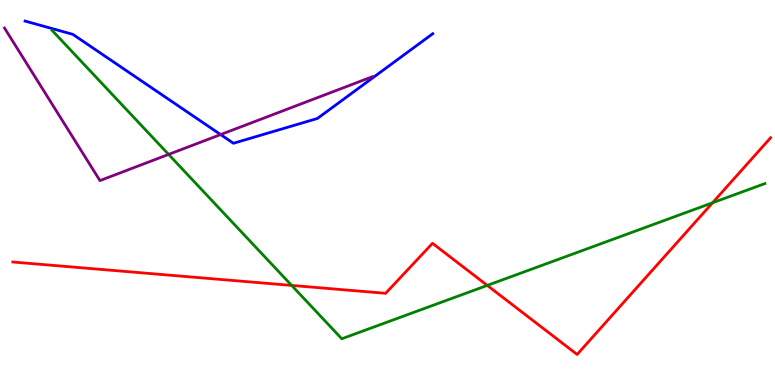[{'lines': ['blue', 'red'], 'intersections': []}, {'lines': ['green', 'red'], 'intersections': [{'x': 3.76, 'y': 2.59}, {'x': 6.29, 'y': 2.59}, {'x': 9.19, 'y': 4.73}]}, {'lines': ['purple', 'red'], 'intersections': []}, {'lines': ['blue', 'green'], 'intersections': []}, {'lines': ['blue', 'purple'], 'intersections': [{'x': 2.85, 'y': 6.5}]}, {'lines': ['green', 'purple'], 'intersections': [{'x': 2.18, 'y': 5.99}]}]